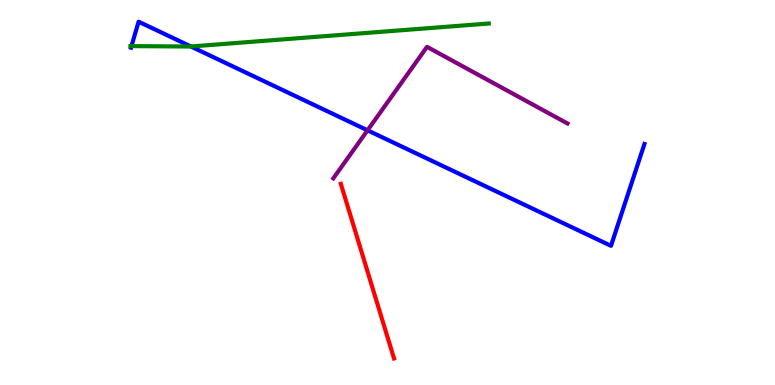[{'lines': ['blue', 'red'], 'intersections': []}, {'lines': ['green', 'red'], 'intersections': []}, {'lines': ['purple', 'red'], 'intersections': []}, {'lines': ['blue', 'green'], 'intersections': [{'x': 1.7, 'y': 8.8}, {'x': 2.46, 'y': 8.79}]}, {'lines': ['blue', 'purple'], 'intersections': [{'x': 4.74, 'y': 6.62}]}, {'lines': ['green', 'purple'], 'intersections': []}]